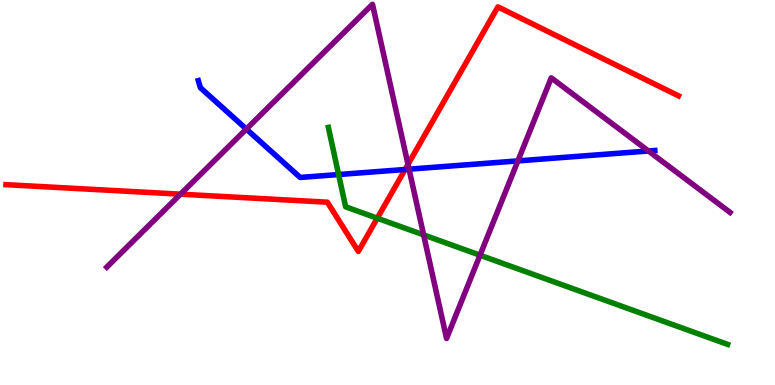[{'lines': ['blue', 'red'], 'intersections': [{'x': 5.23, 'y': 5.6}]}, {'lines': ['green', 'red'], 'intersections': [{'x': 4.87, 'y': 4.33}]}, {'lines': ['purple', 'red'], 'intersections': [{'x': 2.33, 'y': 4.96}, {'x': 5.26, 'y': 5.73}]}, {'lines': ['blue', 'green'], 'intersections': [{'x': 4.37, 'y': 5.47}]}, {'lines': ['blue', 'purple'], 'intersections': [{'x': 3.18, 'y': 6.65}, {'x': 5.28, 'y': 5.61}, {'x': 6.68, 'y': 5.82}, {'x': 8.37, 'y': 6.08}]}, {'lines': ['green', 'purple'], 'intersections': [{'x': 5.47, 'y': 3.9}, {'x': 6.19, 'y': 3.37}]}]